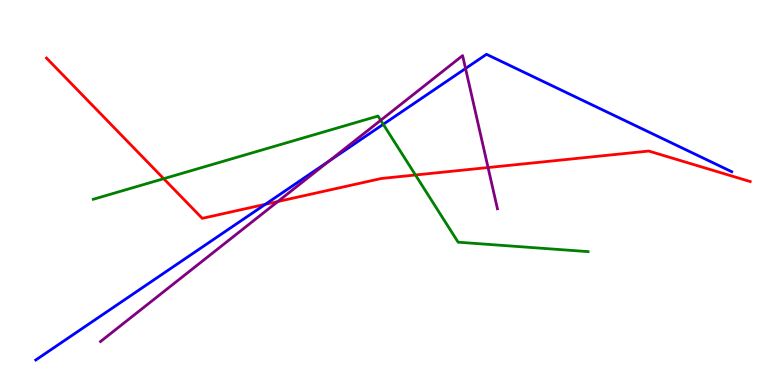[{'lines': ['blue', 'red'], 'intersections': [{'x': 3.42, 'y': 4.69}]}, {'lines': ['green', 'red'], 'intersections': [{'x': 2.11, 'y': 5.36}, {'x': 5.36, 'y': 5.45}]}, {'lines': ['purple', 'red'], 'intersections': [{'x': 3.58, 'y': 4.77}, {'x': 6.3, 'y': 5.65}]}, {'lines': ['blue', 'green'], 'intersections': [{'x': 4.95, 'y': 6.77}]}, {'lines': ['blue', 'purple'], 'intersections': [{'x': 4.25, 'y': 5.82}, {'x': 6.01, 'y': 8.22}]}, {'lines': ['green', 'purple'], 'intersections': [{'x': 4.91, 'y': 6.88}]}]